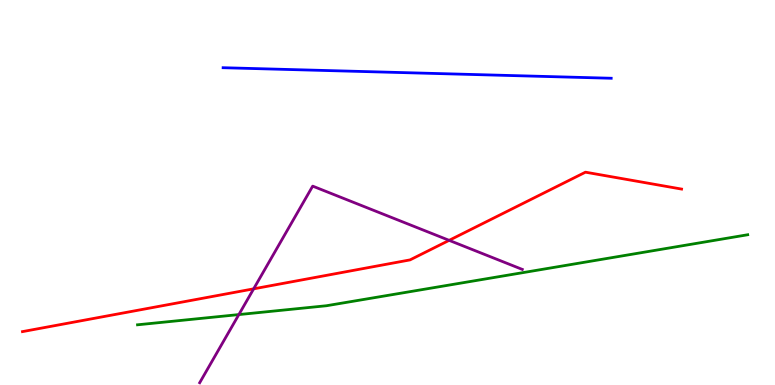[{'lines': ['blue', 'red'], 'intersections': []}, {'lines': ['green', 'red'], 'intersections': []}, {'lines': ['purple', 'red'], 'intersections': [{'x': 3.27, 'y': 2.5}, {'x': 5.8, 'y': 3.76}]}, {'lines': ['blue', 'green'], 'intersections': []}, {'lines': ['blue', 'purple'], 'intersections': []}, {'lines': ['green', 'purple'], 'intersections': [{'x': 3.08, 'y': 1.83}]}]